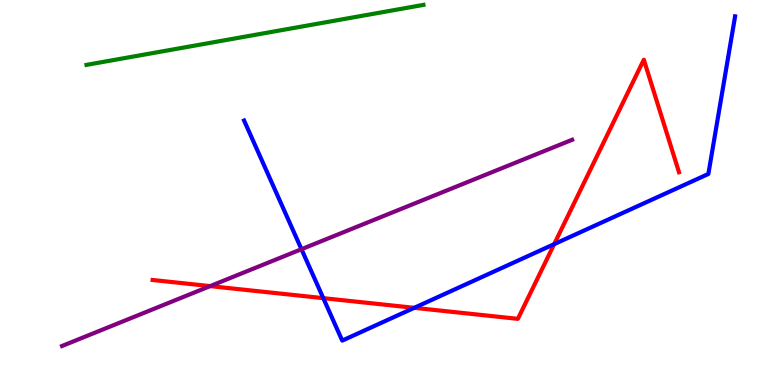[{'lines': ['blue', 'red'], 'intersections': [{'x': 4.17, 'y': 2.26}, {'x': 5.35, 'y': 2.0}, {'x': 7.15, 'y': 3.66}]}, {'lines': ['green', 'red'], 'intersections': []}, {'lines': ['purple', 'red'], 'intersections': [{'x': 2.71, 'y': 2.57}]}, {'lines': ['blue', 'green'], 'intersections': []}, {'lines': ['blue', 'purple'], 'intersections': [{'x': 3.89, 'y': 3.53}]}, {'lines': ['green', 'purple'], 'intersections': []}]